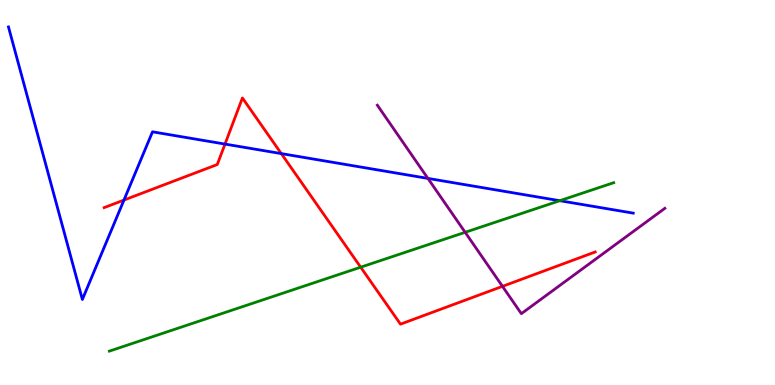[{'lines': ['blue', 'red'], 'intersections': [{'x': 1.6, 'y': 4.8}, {'x': 2.9, 'y': 6.26}, {'x': 3.63, 'y': 6.01}]}, {'lines': ['green', 'red'], 'intersections': [{'x': 4.65, 'y': 3.06}]}, {'lines': ['purple', 'red'], 'intersections': [{'x': 6.48, 'y': 2.56}]}, {'lines': ['blue', 'green'], 'intersections': [{'x': 7.22, 'y': 4.79}]}, {'lines': ['blue', 'purple'], 'intersections': [{'x': 5.52, 'y': 5.37}]}, {'lines': ['green', 'purple'], 'intersections': [{'x': 6.0, 'y': 3.97}]}]